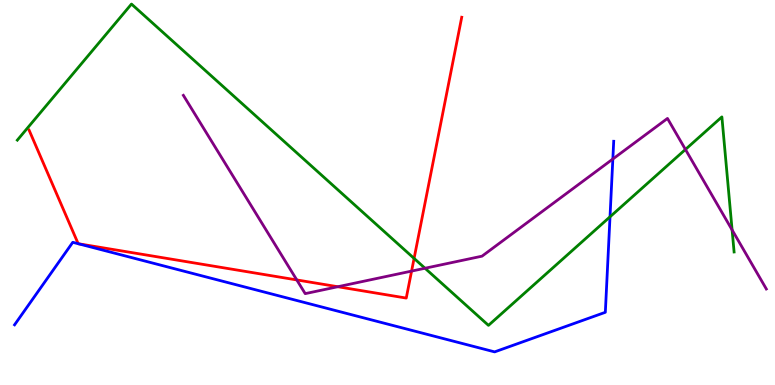[{'lines': ['blue', 'red'], 'intersections': []}, {'lines': ['green', 'red'], 'intersections': [{'x': 5.34, 'y': 3.29}]}, {'lines': ['purple', 'red'], 'intersections': [{'x': 3.83, 'y': 2.73}, {'x': 4.36, 'y': 2.55}, {'x': 5.31, 'y': 2.96}]}, {'lines': ['blue', 'green'], 'intersections': [{'x': 7.87, 'y': 4.37}]}, {'lines': ['blue', 'purple'], 'intersections': [{'x': 7.91, 'y': 5.87}]}, {'lines': ['green', 'purple'], 'intersections': [{'x': 5.48, 'y': 3.03}, {'x': 8.84, 'y': 6.12}, {'x': 9.45, 'y': 4.03}]}]